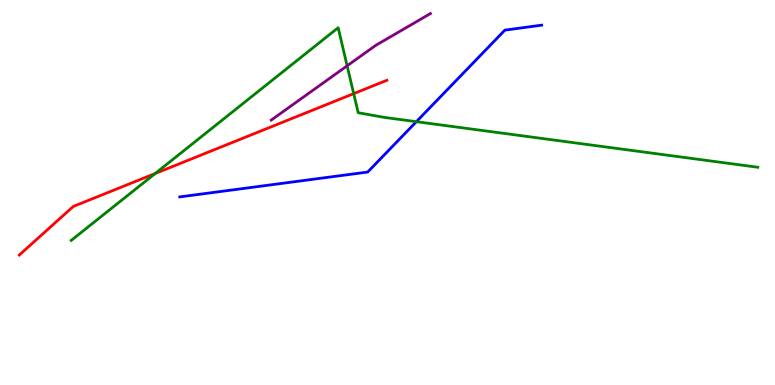[{'lines': ['blue', 'red'], 'intersections': []}, {'lines': ['green', 'red'], 'intersections': [{'x': 2.0, 'y': 5.49}, {'x': 4.56, 'y': 7.57}]}, {'lines': ['purple', 'red'], 'intersections': []}, {'lines': ['blue', 'green'], 'intersections': [{'x': 5.37, 'y': 6.84}]}, {'lines': ['blue', 'purple'], 'intersections': []}, {'lines': ['green', 'purple'], 'intersections': [{'x': 4.48, 'y': 8.29}]}]